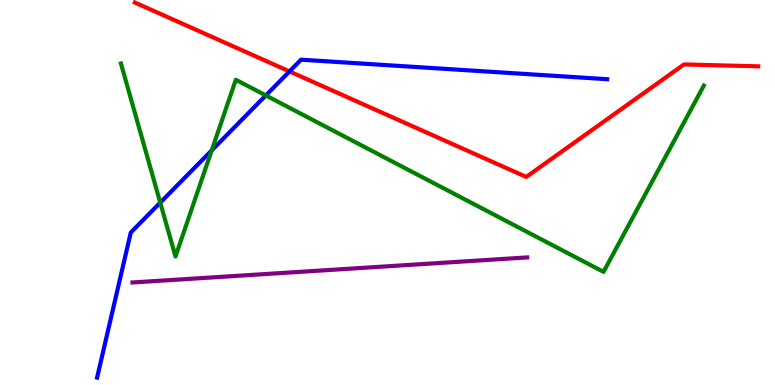[{'lines': ['blue', 'red'], 'intersections': [{'x': 3.74, 'y': 8.14}]}, {'lines': ['green', 'red'], 'intersections': []}, {'lines': ['purple', 'red'], 'intersections': []}, {'lines': ['blue', 'green'], 'intersections': [{'x': 2.07, 'y': 4.74}, {'x': 2.73, 'y': 6.09}, {'x': 3.43, 'y': 7.52}]}, {'lines': ['blue', 'purple'], 'intersections': []}, {'lines': ['green', 'purple'], 'intersections': []}]